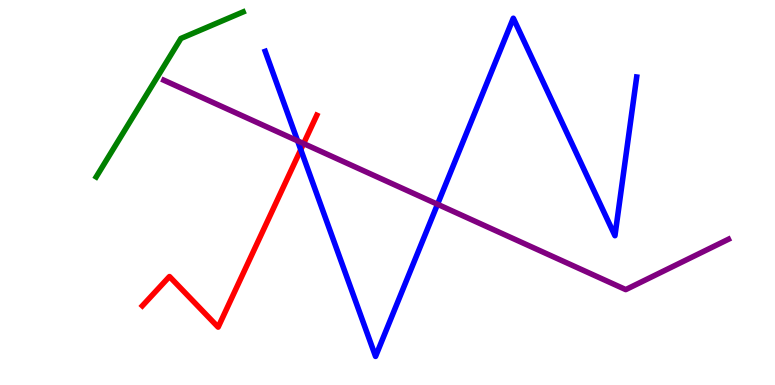[{'lines': ['blue', 'red'], 'intersections': [{'x': 3.88, 'y': 6.11}]}, {'lines': ['green', 'red'], 'intersections': []}, {'lines': ['purple', 'red'], 'intersections': [{'x': 3.92, 'y': 6.27}]}, {'lines': ['blue', 'green'], 'intersections': []}, {'lines': ['blue', 'purple'], 'intersections': [{'x': 3.84, 'y': 6.34}, {'x': 5.65, 'y': 4.69}]}, {'lines': ['green', 'purple'], 'intersections': []}]